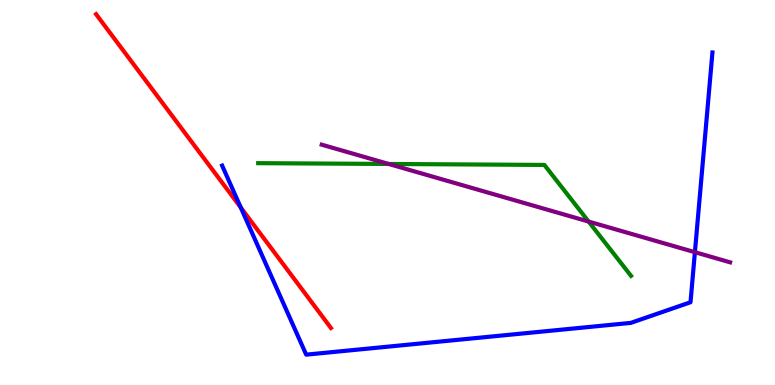[{'lines': ['blue', 'red'], 'intersections': [{'x': 3.11, 'y': 4.61}]}, {'lines': ['green', 'red'], 'intersections': []}, {'lines': ['purple', 'red'], 'intersections': []}, {'lines': ['blue', 'green'], 'intersections': []}, {'lines': ['blue', 'purple'], 'intersections': [{'x': 8.97, 'y': 3.45}]}, {'lines': ['green', 'purple'], 'intersections': [{'x': 5.02, 'y': 5.74}, {'x': 7.59, 'y': 4.25}]}]